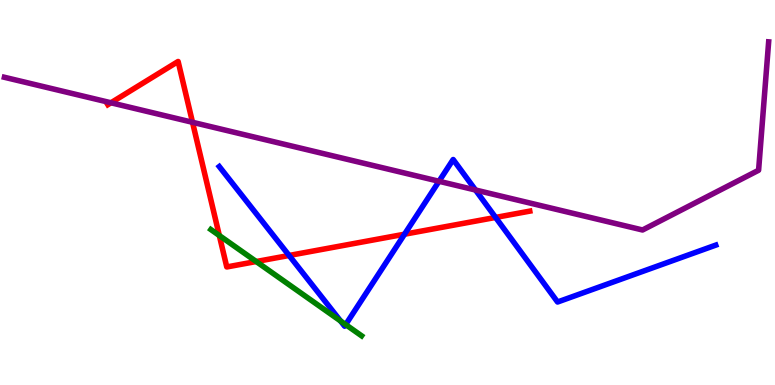[{'lines': ['blue', 'red'], 'intersections': [{'x': 3.73, 'y': 3.36}, {'x': 5.22, 'y': 3.92}, {'x': 6.39, 'y': 4.35}]}, {'lines': ['green', 'red'], 'intersections': [{'x': 2.83, 'y': 3.88}, {'x': 3.31, 'y': 3.21}]}, {'lines': ['purple', 'red'], 'intersections': [{'x': 1.43, 'y': 7.33}, {'x': 2.48, 'y': 6.82}]}, {'lines': ['blue', 'green'], 'intersections': [{'x': 4.39, 'y': 1.66}, {'x': 4.46, 'y': 1.57}]}, {'lines': ['blue', 'purple'], 'intersections': [{'x': 5.66, 'y': 5.29}, {'x': 6.14, 'y': 5.06}]}, {'lines': ['green', 'purple'], 'intersections': []}]